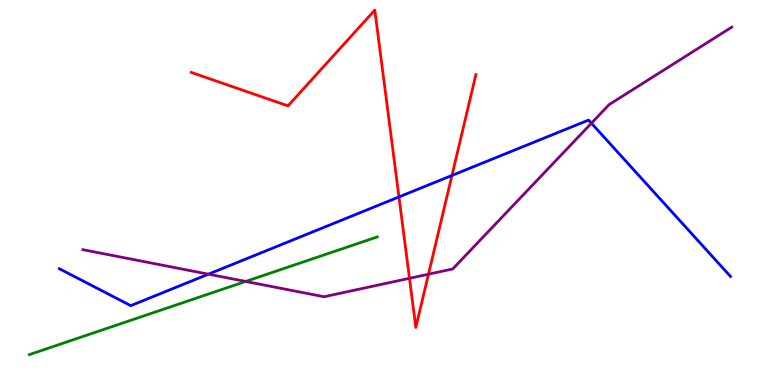[{'lines': ['blue', 'red'], 'intersections': [{'x': 5.15, 'y': 4.88}, {'x': 5.83, 'y': 5.44}]}, {'lines': ['green', 'red'], 'intersections': []}, {'lines': ['purple', 'red'], 'intersections': [{'x': 5.28, 'y': 2.77}, {'x': 5.53, 'y': 2.88}]}, {'lines': ['blue', 'green'], 'intersections': []}, {'lines': ['blue', 'purple'], 'intersections': [{'x': 2.69, 'y': 2.88}, {'x': 7.63, 'y': 6.8}]}, {'lines': ['green', 'purple'], 'intersections': [{'x': 3.17, 'y': 2.69}]}]